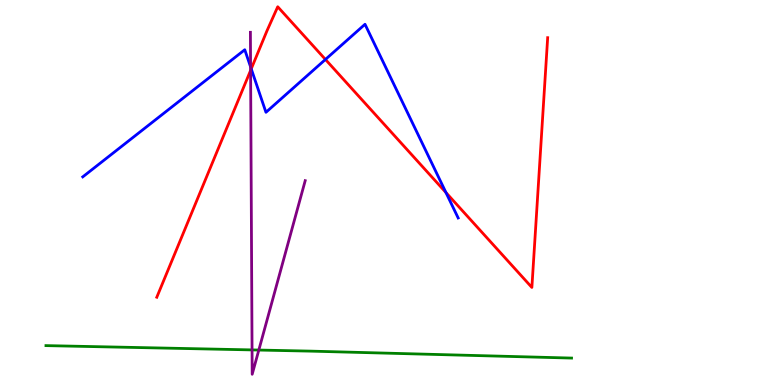[{'lines': ['blue', 'red'], 'intersections': [{'x': 3.24, 'y': 8.21}, {'x': 4.2, 'y': 8.46}, {'x': 5.75, 'y': 5.0}]}, {'lines': ['green', 'red'], 'intersections': []}, {'lines': ['purple', 'red'], 'intersections': [{'x': 3.23, 'y': 8.17}]}, {'lines': ['blue', 'green'], 'intersections': []}, {'lines': ['blue', 'purple'], 'intersections': [{'x': 3.23, 'y': 8.26}]}, {'lines': ['green', 'purple'], 'intersections': [{'x': 3.25, 'y': 0.911}, {'x': 3.34, 'y': 0.908}]}]